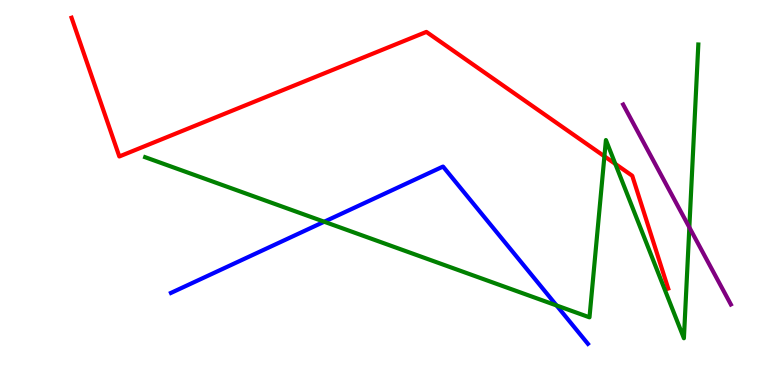[{'lines': ['blue', 'red'], 'intersections': []}, {'lines': ['green', 'red'], 'intersections': [{'x': 7.8, 'y': 5.94}, {'x': 7.94, 'y': 5.74}]}, {'lines': ['purple', 'red'], 'intersections': []}, {'lines': ['blue', 'green'], 'intersections': [{'x': 4.18, 'y': 4.24}, {'x': 7.18, 'y': 2.07}]}, {'lines': ['blue', 'purple'], 'intersections': []}, {'lines': ['green', 'purple'], 'intersections': [{'x': 8.89, 'y': 4.09}]}]